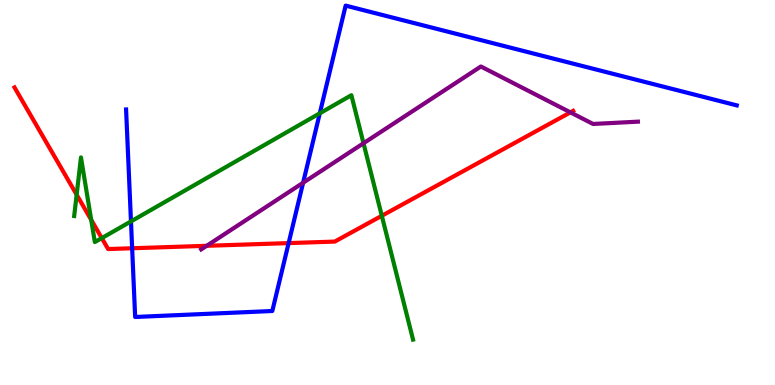[{'lines': ['blue', 'red'], 'intersections': [{'x': 1.71, 'y': 3.55}, {'x': 3.72, 'y': 3.69}]}, {'lines': ['green', 'red'], 'intersections': [{'x': 0.989, 'y': 4.94}, {'x': 1.18, 'y': 4.29}, {'x': 1.31, 'y': 3.82}, {'x': 4.93, 'y': 4.4}]}, {'lines': ['purple', 'red'], 'intersections': [{'x': 2.67, 'y': 3.62}, {'x': 7.36, 'y': 7.08}]}, {'lines': ['blue', 'green'], 'intersections': [{'x': 1.69, 'y': 4.25}, {'x': 4.13, 'y': 7.06}]}, {'lines': ['blue', 'purple'], 'intersections': [{'x': 3.91, 'y': 5.25}]}, {'lines': ['green', 'purple'], 'intersections': [{'x': 4.69, 'y': 6.28}]}]